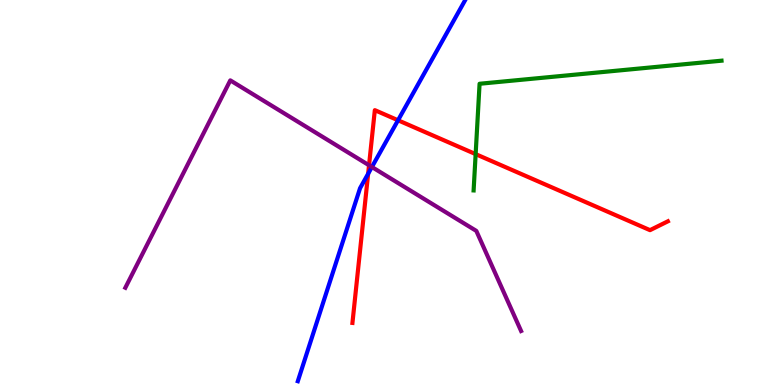[{'lines': ['blue', 'red'], 'intersections': [{'x': 4.75, 'y': 5.49}, {'x': 5.14, 'y': 6.88}]}, {'lines': ['green', 'red'], 'intersections': [{'x': 6.14, 'y': 6.0}]}, {'lines': ['purple', 'red'], 'intersections': [{'x': 4.76, 'y': 5.71}]}, {'lines': ['blue', 'green'], 'intersections': []}, {'lines': ['blue', 'purple'], 'intersections': [{'x': 4.8, 'y': 5.66}]}, {'lines': ['green', 'purple'], 'intersections': []}]